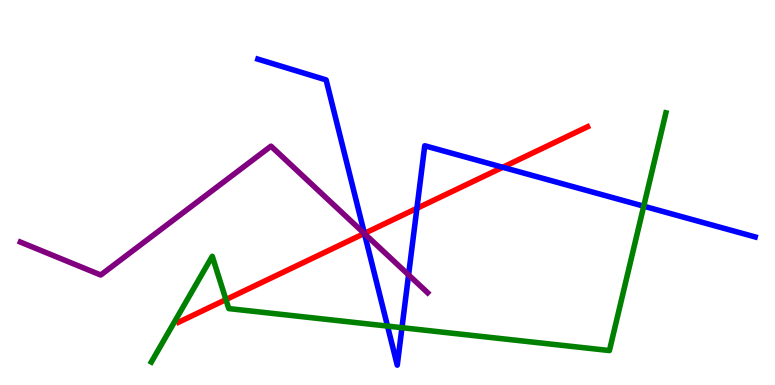[{'lines': ['blue', 'red'], 'intersections': [{'x': 4.7, 'y': 3.94}, {'x': 5.38, 'y': 4.59}, {'x': 6.49, 'y': 5.65}]}, {'lines': ['green', 'red'], 'intersections': [{'x': 2.92, 'y': 2.22}]}, {'lines': ['purple', 'red'], 'intersections': [{'x': 4.7, 'y': 3.94}]}, {'lines': ['blue', 'green'], 'intersections': [{'x': 5.0, 'y': 1.53}, {'x': 5.19, 'y': 1.49}, {'x': 8.31, 'y': 4.64}]}, {'lines': ['blue', 'purple'], 'intersections': [{'x': 4.7, 'y': 3.93}, {'x': 5.27, 'y': 2.86}]}, {'lines': ['green', 'purple'], 'intersections': []}]